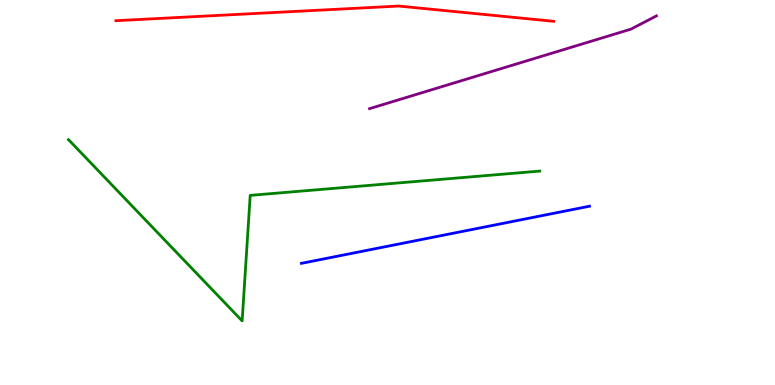[{'lines': ['blue', 'red'], 'intersections': []}, {'lines': ['green', 'red'], 'intersections': []}, {'lines': ['purple', 'red'], 'intersections': []}, {'lines': ['blue', 'green'], 'intersections': []}, {'lines': ['blue', 'purple'], 'intersections': []}, {'lines': ['green', 'purple'], 'intersections': []}]